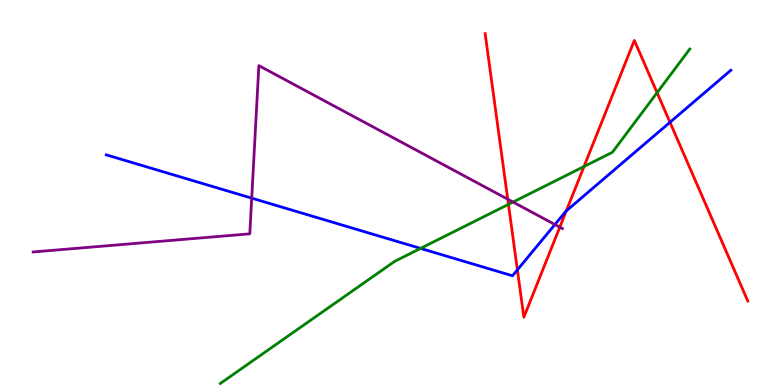[{'lines': ['blue', 'red'], 'intersections': [{'x': 6.68, 'y': 2.99}, {'x': 7.31, 'y': 4.52}, {'x': 8.64, 'y': 6.82}]}, {'lines': ['green', 'red'], 'intersections': [{'x': 6.56, 'y': 4.69}, {'x': 7.54, 'y': 5.68}, {'x': 8.48, 'y': 7.59}]}, {'lines': ['purple', 'red'], 'intersections': [{'x': 6.55, 'y': 4.83}, {'x': 7.22, 'y': 4.1}]}, {'lines': ['blue', 'green'], 'intersections': [{'x': 5.43, 'y': 3.55}]}, {'lines': ['blue', 'purple'], 'intersections': [{'x': 3.25, 'y': 4.85}, {'x': 7.16, 'y': 4.17}]}, {'lines': ['green', 'purple'], 'intersections': [{'x': 6.62, 'y': 4.75}]}]